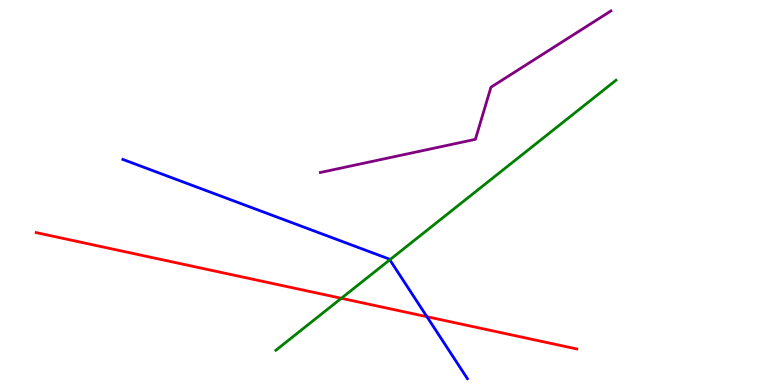[{'lines': ['blue', 'red'], 'intersections': [{'x': 5.51, 'y': 1.77}]}, {'lines': ['green', 'red'], 'intersections': [{'x': 4.4, 'y': 2.25}]}, {'lines': ['purple', 'red'], 'intersections': []}, {'lines': ['blue', 'green'], 'intersections': [{'x': 5.03, 'y': 3.25}]}, {'lines': ['blue', 'purple'], 'intersections': []}, {'lines': ['green', 'purple'], 'intersections': []}]